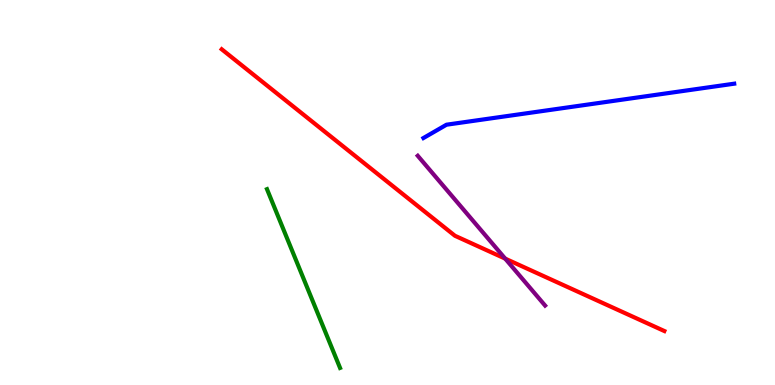[{'lines': ['blue', 'red'], 'intersections': []}, {'lines': ['green', 'red'], 'intersections': []}, {'lines': ['purple', 'red'], 'intersections': [{'x': 6.52, 'y': 3.28}]}, {'lines': ['blue', 'green'], 'intersections': []}, {'lines': ['blue', 'purple'], 'intersections': []}, {'lines': ['green', 'purple'], 'intersections': []}]